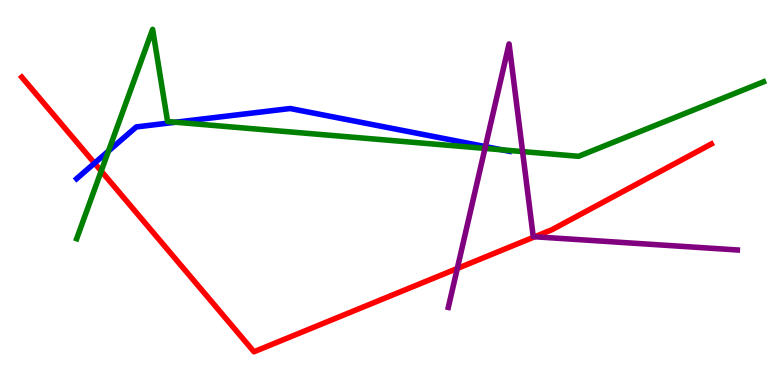[{'lines': ['blue', 'red'], 'intersections': [{'x': 1.22, 'y': 5.76}]}, {'lines': ['green', 'red'], 'intersections': [{'x': 1.31, 'y': 5.56}]}, {'lines': ['purple', 'red'], 'intersections': [{'x': 5.9, 'y': 3.03}, {'x': 6.9, 'y': 3.85}]}, {'lines': ['blue', 'green'], 'intersections': [{'x': 1.4, 'y': 6.08}, {'x': 2.27, 'y': 6.83}, {'x': 6.48, 'y': 6.11}]}, {'lines': ['blue', 'purple'], 'intersections': [{'x': 6.26, 'y': 6.19}]}, {'lines': ['green', 'purple'], 'intersections': [{'x': 6.26, 'y': 6.15}, {'x': 6.74, 'y': 6.06}]}]